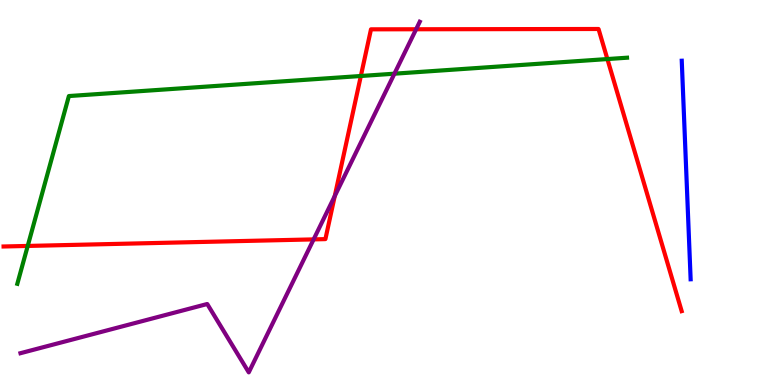[{'lines': ['blue', 'red'], 'intersections': []}, {'lines': ['green', 'red'], 'intersections': [{'x': 0.358, 'y': 3.61}, {'x': 4.66, 'y': 8.03}, {'x': 7.84, 'y': 8.47}]}, {'lines': ['purple', 'red'], 'intersections': [{'x': 4.05, 'y': 3.78}, {'x': 4.32, 'y': 4.91}, {'x': 5.37, 'y': 9.24}]}, {'lines': ['blue', 'green'], 'intersections': []}, {'lines': ['blue', 'purple'], 'intersections': []}, {'lines': ['green', 'purple'], 'intersections': [{'x': 5.09, 'y': 8.09}]}]